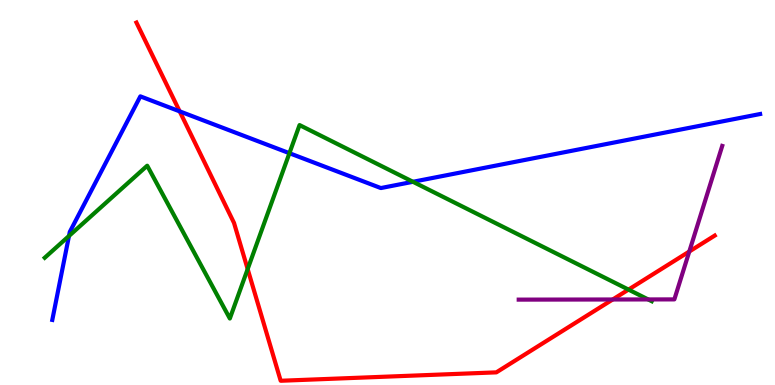[{'lines': ['blue', 'red'], 'intersections': [{'x': 2.32, 'y': 7.11}]}, {'lines': ['green', 'red'], 'intersections': [{'x': 3.2, 'y': 3.01}, {'x': 8.11, 'y': 2.48}]}, {'lines': ['purple', 'red'], 'intersections': [{'x': 7.91, 'y': 2.22}, {'x': 8.89, 'y': 3.47}]}, {'lines': ['blue', 'green'], 'intersections': [{'x': 0.89, 'y': 3.87}, {'x': 3.73, 'y': 6.02}, {'x': 5.33, 'y': 5.28}]}, {'lines': ['blue', 'purple'], 'intersections': []}, {'lines': ['green', 'purple'], 'intersections': [{'x': 8.36, 'y': 2.22}]}]